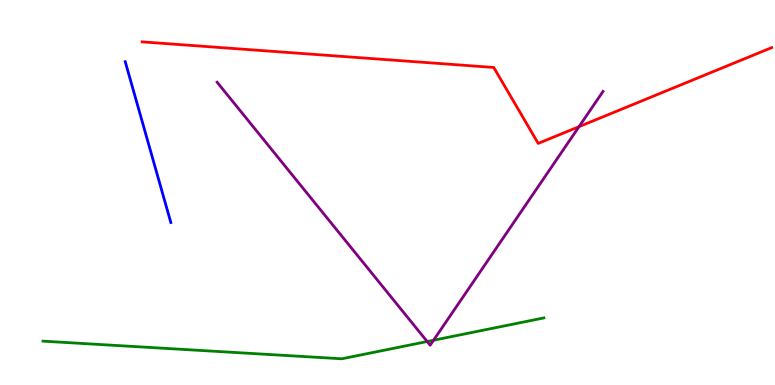[{'lines': ['blue', 'red'], 'intersections': []}, {'lines': ['green', 'red'], 'intersections': []}, {'lines': ['purple', 'red'], 'intersections': [{'x': 7.47, 'y': 6.71}]}, {'lines': ['blue', 'green'], 'intersections': []}, {'lines': ['blue', 'purple'], 'intersections': []}, {'lines': ['green', 'purple'], 'intersections': [{'x': 5.51, 'y': 1.13}, {'x': 5.59, 'y': 1.16}]}]